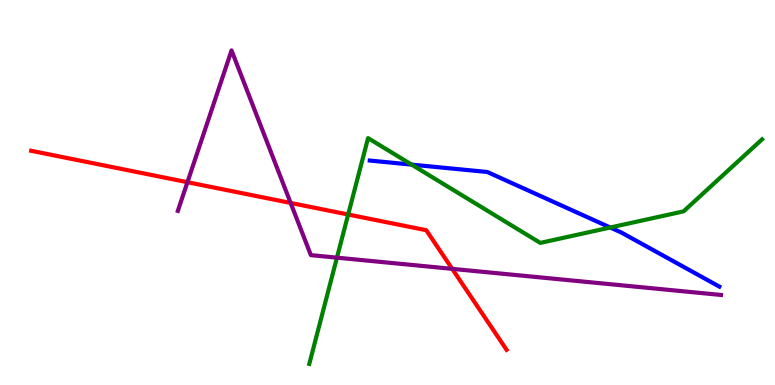[{'lines': ['blue', 'red'], 'intersections': []}, {'lines': ['green', 'red'], 'intersections': [{'x': 4.49, 'y': 4.43}]}, {'lines': ['purple', 'red'], 'intersections': [{'x': 2.42, 'y': 5.27}, {'x': 3.75, 'y': 4.73}, {'x': 5.84, 'y': 3.02}]}, {'lines': ['blue', 'green'], 'intersections': [{'x': 5.31, 'y': 5.72}, {'x': 7.87, 'y': 4.09}]}, {'lines': ['blue', 'purple'], 'intersections': []}, {'lines': ['green', 'purple'], 'intersections': [{'x': 4.35, 'y': 3.31}]}]